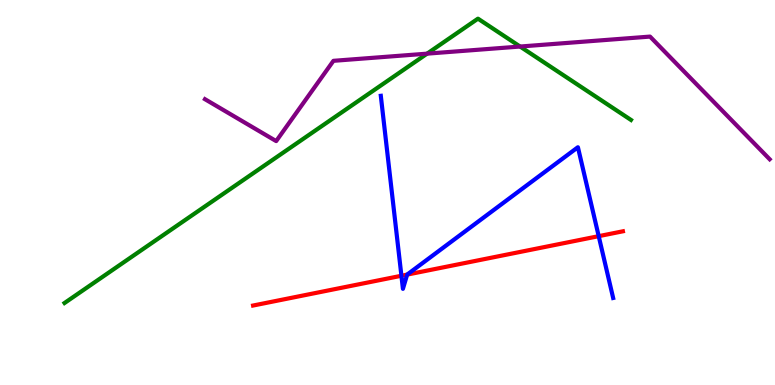[{'lines': ['blue', 'red'], 'intersections': [{'x': 5.18, 'y': 2.84}, {'x': 5.25, 'y': 2.87}, {'x': 7.73, 'y': 3.87}]}, {'lines': ['green', 'red'], 'intersections': []}, {'lines': ['purple', 'red'], 'intersections': []}, {'lines': ['blue', 'green'], 'intersections': []}, {'lines': ['blue', 'purple'], 'intersections': []}, {'lines': ['green', 'purple'], 'intersections': [{'x': 5.51, 'y': 8.61}, {'x': 6.71, 'y': 8.79}]}]